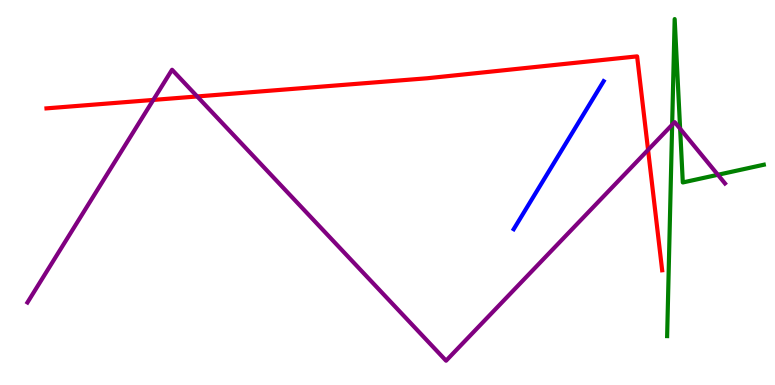[{'lines': ['blue', 'red'], 'intersections': []}, {'lines': ['green', 'red'], 'intersections': []}, {'lines': ['purple', 'red'], 'intersections': [{'x': 1.98, 'y': 7.4}, {'x': 2.54, 'y': 7.49}, {'x': 8.36, 'y': 6.11}]}, {'lines': ['blue', 'green'], 'intersections': []}, {'lines': ['blue', 'purple'], 'intersections': []}, {'lines': ['green', 'purple'], 'intersections': [{'x': 8.67, 'y': 6.76}, {'x': 8.78, 'y': 6.66}, {'x': 9.26, 'y': 5.46}]}]